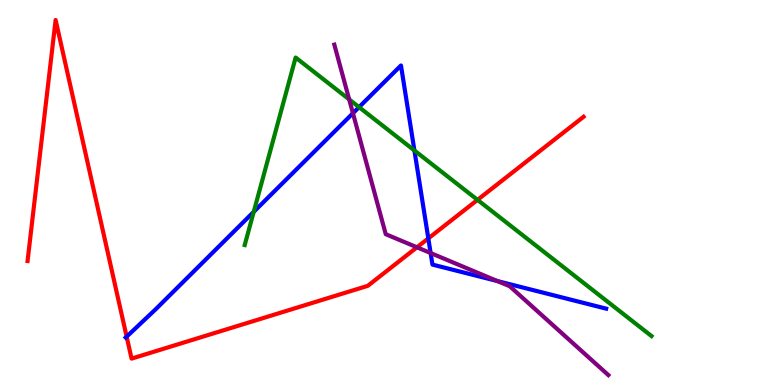[{'lines': ['blue', 'red'], 'intersections': [{'x': 1.63, 'y': 1.26}, {'x': 5.53, 'y': 3.81}]}, {'lines': ['green', 'red'], 'intersections': [{'x': 6.16, 'y': 4.81}]}, {'lines': ['purple', 'red'], 'intersections': [{'x': 5.38, 'y': 3.58}]}, {'lines': ['blue', 'green'], 'intersections': [{'x': 3.27, 'y': 4.5}, {'x': 4.63, 'y': 7.22}, {'x': 5.35, 'y': 6.09}]}, {'lines': ['blue', 'purple'], 'intersections': [{'x': 4.55, 'y': 7.06}, {'x': 5.56, 'y': 3.43}, {'x': 6.42, 'y': 2.7}]}, {'lines': ['green', 'purple'], 'intersections': [{'x': 4.51, 'y': 7.42}]}]